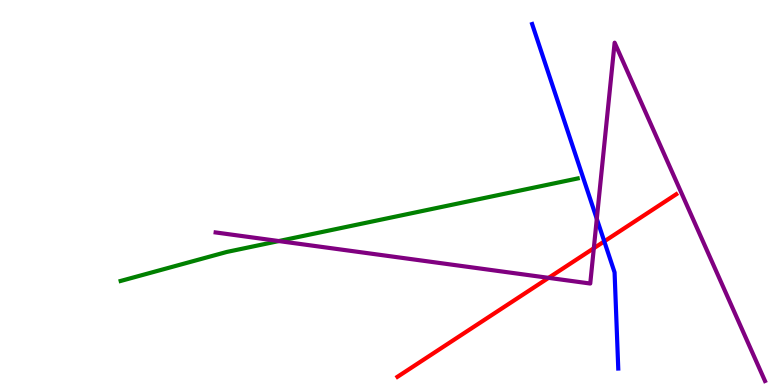[{'lines': ['blue', 'red'], 'intersections': [{'x': 7.8, 'y': 3.73}]}, {'lines': ['green', 'red'], 'intersections': []}, {'lines': ['purple', 'red'], 'intersections': [{'x': 7.08, 'y': 2.78}, {'x': 7.66, 'y': 3.55}]}, {'lines': ['blue', 'green'], 'intersections': []}, {'lines': ['blue', 'purple'], 'intersections': [{'x': 7.7, 'y': 4.32}]}, {'lines': ['green', 'purple'], 'intersections': [{'x': 3.6, 'y': 3.74}]}]